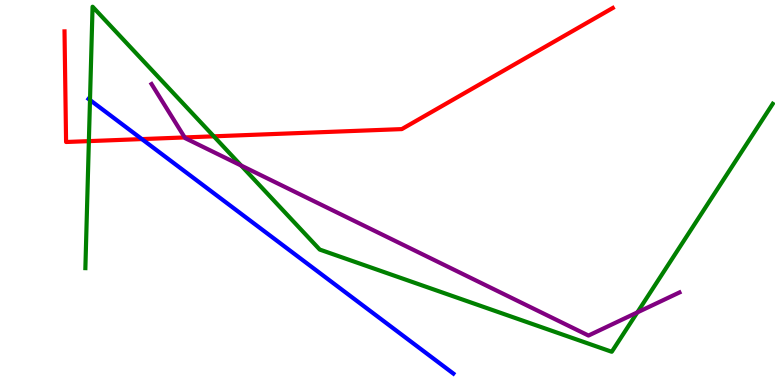[{'lines': ['blue', 'red'], 'intersections': [{'x': 1.83, 'y': 6.39}]}, {'lines': ['green', 'red'], 'intersections': [{'x': 1.15, 'y': 6.33}, {'x': 2.76, 'y': 6.46}]}, {'lines': ['purple', 'red'], 'intersections': [{'x': 2.38, 'y': 6.43}]}, {'lines': ['blue', 'green'], 'intersections': [{'x': 1.16, 'y': 7.4}]}, {'lines': ['blue', 'purple'], 'intersections': []}, {'lines': ['green', 'purple'], 'intersections': [{'x': 3.11, 'y': 5.7}, {'x': 8.22, 'y': 1.89}]}]